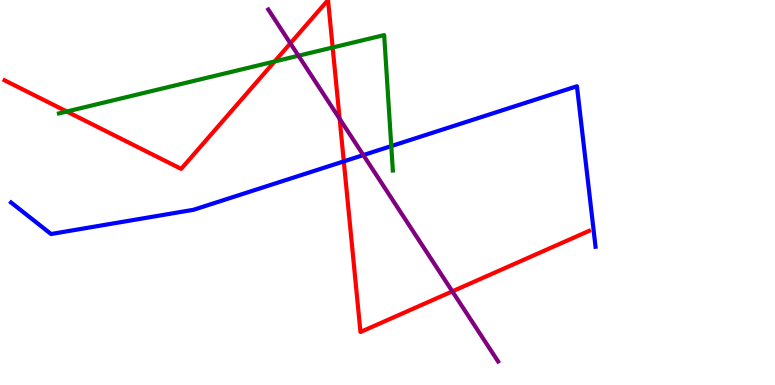[{'lines': ['blue', 'red'], 'intersections': [{'x': 4.44, 'y': 5.81}]}, {'lines': ['green', 'red'], 'intersections': [{'x': 0.862, 'y': 7.1}, {'x': 3.54, 'y': 8.4}, {'x': 4.29, 'y': 8.77}]}, {'lines': ['purple', 'red'], 'intersections': [{'x': 3.75, 'y': 8.87}, {'x': 4.38, 'y': 6.91}, {'x': 5.84, 'y': 2.43}]}, {'lines': ['blue', 'green'], 'intersections': [{'x': 5.05, 'y': 6.21}]}, {'lines': ['blue', 'purple'], 'intersections': [{'x': 4.69, 'y': 5.97}]}, {'lines': ['green', 'purple'], 'intersections': [{'x': 3.85, 'y': 8.55}]}]